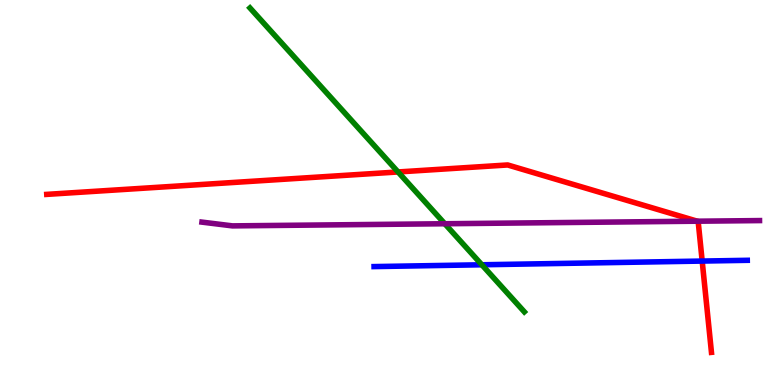[{'lines': ['blue', 'red'], 'intersections': [{'x': 9.06, 'y': 3.22}]}, {'lines': ['green', 'red'], 'intersections': [{'x': 5.14, 'y': 5.53}]}, {'lines': ['purple', 'red'], 'intersections': [{'x': 9.0, 'y': 4.25}]}, {'lines': ['blue', 'green'], 'intersections': [{'x': 6.22, 'y': 3.12}]}, {'lines': ['blue', 'purple'], 'intersections': []}, {'lines': ['green', 'purple'], 'intersections': [{'x': 5.74, 'y': 4.19}]}]